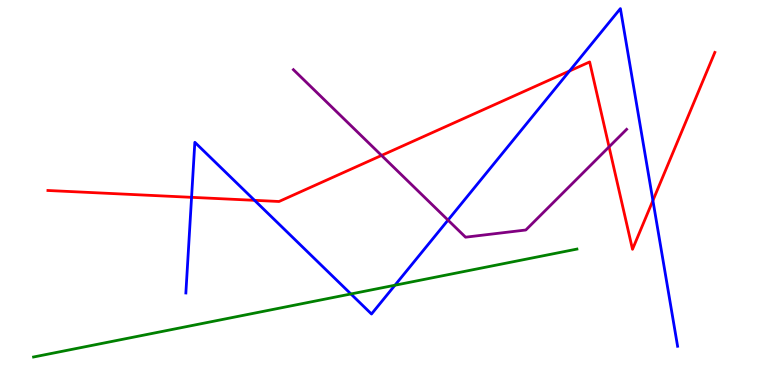[{'lines': ['blue', 'red'], 'intersections': [{'x': 2.47, 'y': 4.87}, {'x': 3.28, 'y': 4.8}, {'x': 7.35, 'y': 8.16}, {'x': 8.42, 'y': 4.79}]}, {'lines': ['green', 'red'], 'intersections': []}, {'lines': ['purple', 'red'], 'intersections': [{'x': 4.92, 'y': 5.96}, {'x': 7.86, 'y': 6.19}]}, {'lines': ['blue', 'green'], 'intersections': [{'x': 4.53, 'y': 2.36}, {'x': 5.1, 'y': 2.59}]}, {'lines': ['blue', 'purple'], 'intersections': [{'x': 5.78, 'y': 4.28}]}, {'lines': ['green', 'purple'], 'intersections': []}]